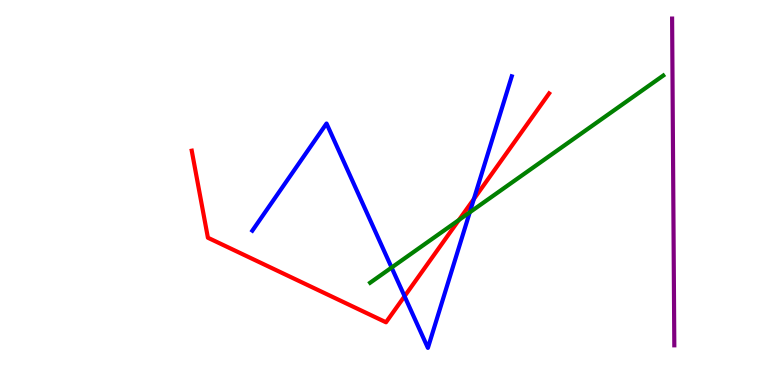[{'lines': ['blue', 'red'], 'intersections': [{'x': 5.22, 'y': 2.31}, {'x': 6.11, 'y': 4.83}]}, {'lines': ['green', 'red'], 'intersections': [{'x': 5.92, 'y': 4.29}]}, {'lines': ['purple', 'red'], 'intersections': []}, {'lines': ['blue', 'green'], 'intersections': [{'x': 5.05, 'y': 3.05}, {'x': 6.06, 'y': 4.49}]}, {'lines': ['blue', 'purple'], 'intersections': []}, {'lines': ['green', 'purple'], 'intersections': []}]